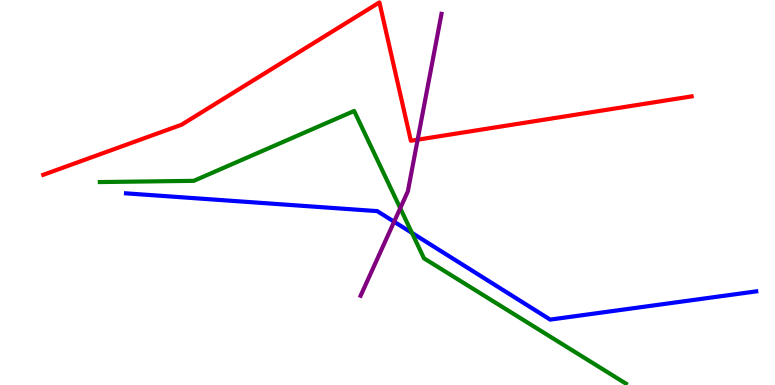[{'lines': ['blue', 'red'], 'intersections': []}, {'lines': ['green', 'red'], 'intersections': []}, {'lines': ['purple', 'red'], 'intersections': [{'x': 5.39, 'y': 6.37}]}, {'lines': ['blue', 'green'], 'intersections': [{'x': 5.32, 'y': 3.95}]}, {'lines': ['blue', 'purple'], 'intersections': [{'x': 5.09, 'y': 4.24}]}, {'lines': ['green', 'purple'], 'intersections': [{'x': 5.16, 'y': 4.59}]}]